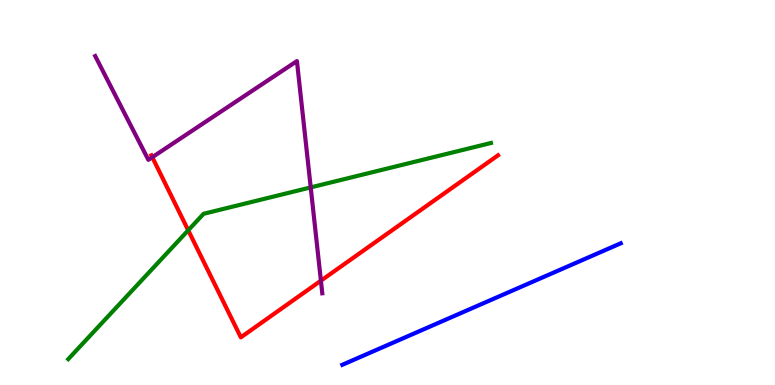[{'lines': ['blue', 'red'], 'intersections': []}, {'lines': ['green', 'red'], 'intersections': [{'x': 2.43, 'y': 4.02}]}, {'lines': ['purple', 'red'], 'intersections': [{'x': 1.97, 'y': 5.92}, {'x': 4.14, 'y': 2.71}]}, {'lines': ['blue', 'green'], 'intersections': []}, {'lines': ['blue', 'purple'], 'intersections': []}, {'lines': ['green', 'purple'], 'intersections': [{'x': 4.01, 'y': 5.13}]}]